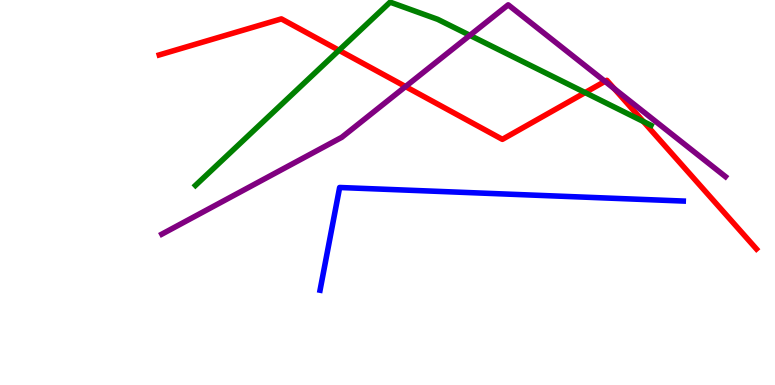[{'lines': ['blue', 'red'], 'intersections': []}, {'lines': ['green', 'red'], 'intersections': [{'x': 4.37, 'y': 8.69}, {'x': 7.55, 'y': 7.6}, {'x': 8.3, 'y': 6.84}]}, {'lines': ['purple', 'red'], 'intersections': [{'x': 5.23, 'y': 7.75}, {'x': 7.81, 'y': 7.89}, {'x': 7.93, 'y': 7.7}]}, {'lines': ['blue', 'green'], 'intersections': []}, {'lines': ['blue', 'purple'], 'intersections': []}, {'lines': ['green', 'purple'], 'intersections': [{'x': 6.06, 'y': 9.08}]}]